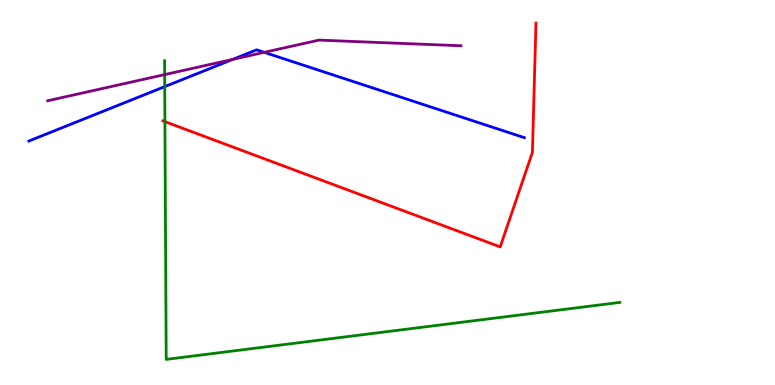[{'lines': ['blue', 'red'], 'intersections': []}, {'lines': ['green', 'red'], 'intersections': [{'x': 2.13, 'y': 6.84}]}, {'lines': ['purple', 'red'], 'intersections': []}, {'lines': ['blue', 'green'], 'intersections': [{'x': 2.13, 'y': 7.75}]}, {'lines': ['blue', 'purple'], 'intersections': [{'x': 3.0, 'y': 8.46}, {'x': 3.41, 'y': 8.64}]}, {'lines': ['green', 'purple'], 'intersections': [{'x': 2.12, 'y': 8.06}]}]